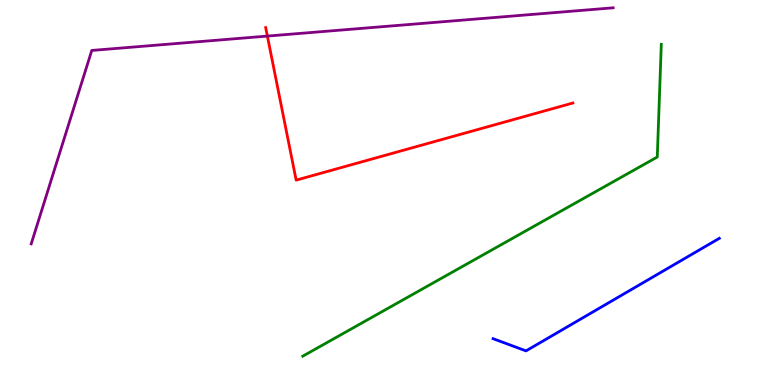[{'lines': ['blue', 'red'], 'intersections': []}, {'lines': ['green', 'red'], 'intersections': []}, {'lines': ['purple', 'red'], 'intersections': [{'x': 3.45, 'y': 9.06}]}, {'lines': ['blue', 'green'], 'intersections': []}, {'lines': ['blue', 'purple'], 'intersections': []}, {'lines': ['green', 'purple'], 'intersections': []}]